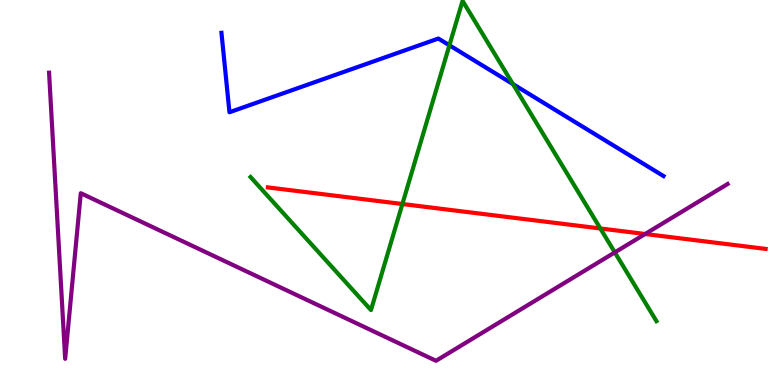[{'lines': ['blue', 'red'], 'intersections': []}, {'lines': ['green', 'red'], 'intersections': [{'x': 5.19, 'y': 4.7}, {'x': 7.75, 'y': 4.07}]}, {'lines': ['purple', 'red'], 'intersections': [{'x': 8.32, 'y': 3.92}]}, {'lines': ['blue', 'green'], 'intersections': [{'x': 5.8, 'y': 8.82}, {'x': 6.62, 'y': 7.82}]}, {'lines': ['blue', 'purple'], 'intersections': []}, {'lines': ['green', 'purple'], 'intersections': [{'x': 7.93, 'y': 3.44}]}]